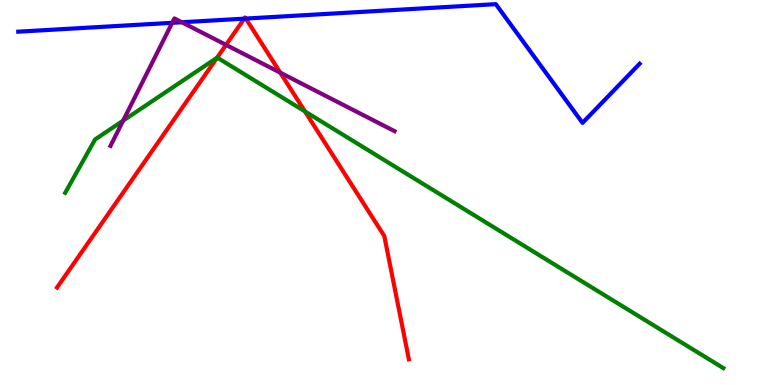[{'lines': ['blue', 'red'], 'intersections': [{'x': 3.15, 'y': 9.52}, {'x': 3.17, 'y': 9.52}]}, {'lines': ['green', 'red'], 'intersections': [{'x': 2.8, 'y': 8.5}, {'x': 3.93, 'y': 7.11}]}, {'lines': ['purple', 'red'], 'intersections': [{'x': 2.92, 'y': 8.83}, {'x': 3.62, 'y': 8.11}]}, {'lines': ['blue', 'green'], 'intersections': []}, {'lines': ['blue', 'purple'], 'intersections': [{'x': 2.22, 'y': 9.41}, {'x': 2.35, 'y': 9.42}]}, {'lines': ['green', 'purple'], 'intersections': [{'x': 1.59, 'y': 6.87}]}]